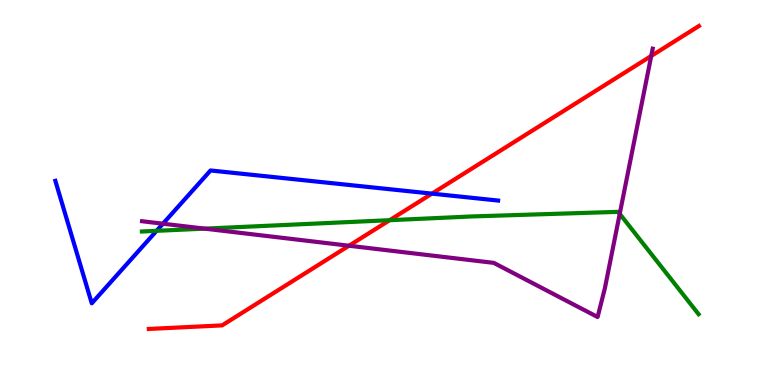[{'lines': ['blue', 'red'], 'intersections': [{'x': 5.57, 'y': 4.97}]}, {'lines': ['green', 'red'], 'intersections': [{'x': 5.03, 'y': 4.28}]}, {'lines': ['purple', 'red'], 'intersections': [{'x': 4.5, 'y': 3.62}, {'x': 8.4, 'y': 8.55}]}, {'lines': ['blue', 'green'], 'intersections': [{'x': 2.02, 'y': 4.0}]}, {'lines': ['blue', 'purple'], 'intersections': [{'x': 2.1, 'y': 4.19}]}, {'lines': ['green', 'purple'], 'intersections': [{'x': 2.64, 'y': 4.06}, {'x': 8.0, 'y': 4.45}]}]